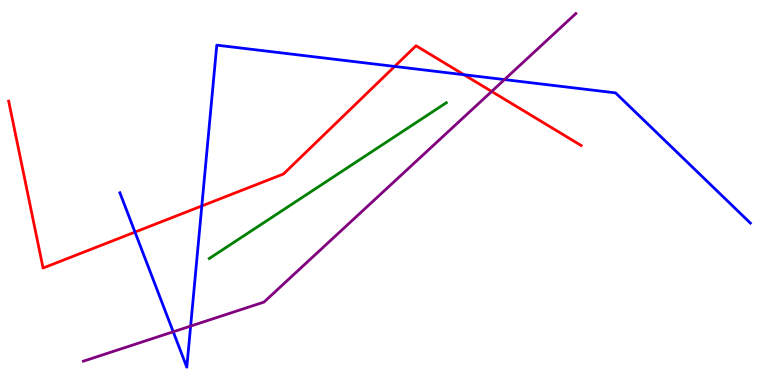[{'lines': ['blue', 'red'], 'intersections': [{'x': 1.74, 'y': 3.97}, {'x': 2.6, 'y': 4.65}, {'x': 5.09, 'y': 8.27}, {'x': 5.99, 'y': 8.06}]}, {'lines': ['green', 'red'], 'intersections': []}, {'lines': ['purple', 'red'], 'intersections': [{'x': 6.34, 'y': 7.62}]}, {'lines': ['blue', 'green'], 'intersections': []}, {'lines': ['blue', 'purple'], 'intersections': [{'x': 2.24, 'y': 1.38}, {'x': 2.46, 'y': 1.53}, {'x': 6.51, 'y': 7.93}]}, {'lines': ['green', 'purple'], 'intersections': []}]